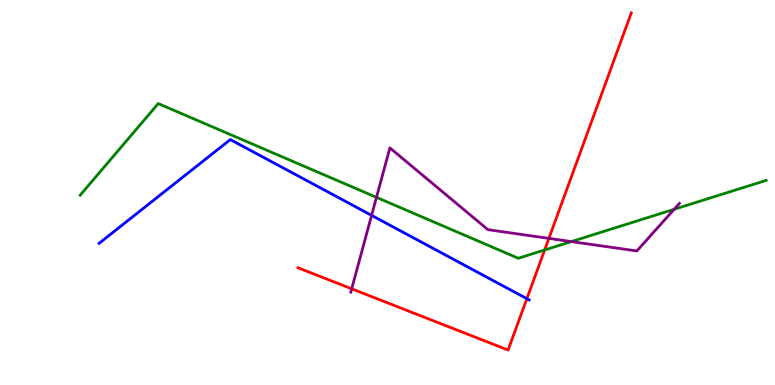[{'lines': ['blue', 'red'], 'intersections': [{'x': 6.8, 'y': 2.24}]}, {'lines': ['green', 'red'], 'intersections': [{'x': 7.03, 'y': 3.51}]}, {'lines': ['purple', 'red'], 'intersections': [{'x': 4.54, 'y': 2.5}, {'x': 7.08, 'y': 3.81}]}, {'lines': ['blue', 'green'], 'intersections': []}, {'lines': ['blue', 'purple'], 'intersections': [{'x': 4.79, 'y': 4.41}]}, {'lines': ['green', 'purple'], 'intersections': [{'x': 4.86, 'y': 4.87}, {'x': 7.37, 'y': 3.72}, {'x': 8.7, 'y': 4.56}]}]